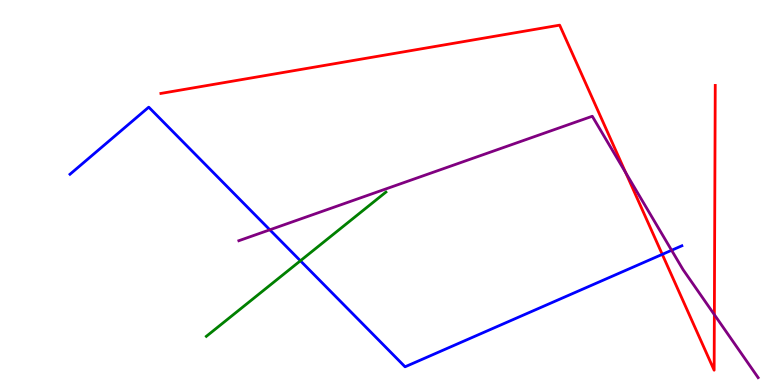[{'lines': ['blue', 'red'], 'intersections': [{'x': 8.55, 'y': 3.39}]}, {'lines': ['green', 'red'], 'intersections': []}, {'lines': ['purple', 'red'], 'intersections': [{'x': 8.07, 'y': 5.51}, {'x': 9.22, 'y': 1.83}]}, {'lines': ['blue', 'green'], 'intersections': [{'x': 3.88, 'y': 3.23}]}, {'lines': ['blue', 'purple'], 'intersections': [{'x': 3.48, 'y': 4.03}, {'x': 8.67, 'y': 3.5}]}, {'lines': ['green', 'purple'], 'intersections': []}]